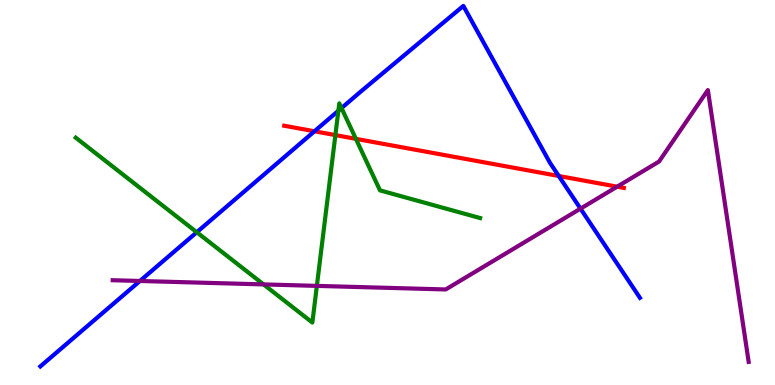[{'lines': ['blue', 'red'], 'intersections': [{'x': 4.06, 'y': 6.59}, {'x': 7.21, 'y': 5.43}]}, {'lines': ['green', 'red'], 'intersections': [{'x': 4.33, 'y': 6.49}, {'x': 4.59, 'y': 6.39}]}, {'lines': ['purple', 'red'], 'intersections': [{'x': 7.96, 'y': 5.15}]}, {'lines': ['blue', 'green'], 'intersections': [{'x': 2.54, 'y': 3.97}, {'x': 4.37, 'y': 7.12}, {'x': 4.41, 'y': 7.19}]}, {'lines': ['blue', 'purple'], 'intersections': [{'x': 1.81, 'y': 2.7}, {'x': 7.49, 'y': 4.58}]}, {'lines': ['green', 'purple'], 'intersections': [{'x': 3.4, 'y': 2.61}, {'x': 4.09, 'y': 2.57}]}]